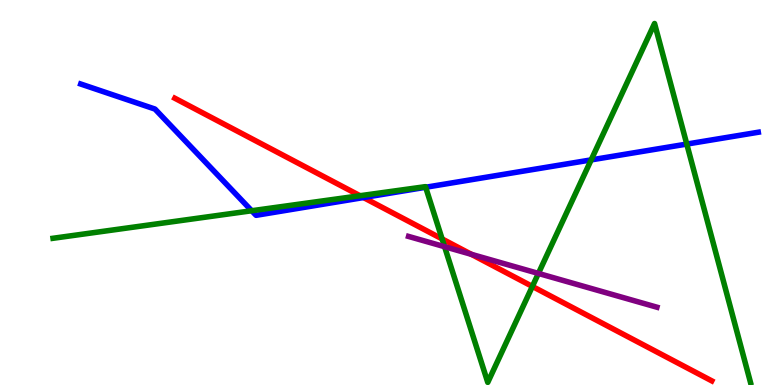[{'lines': ['blue', 'red'], 'intersections': [{'x': 4.69, 'y': 4.87}]}, {'lines': ['green', 'red'], 'intersections': [{'x': 4.65, 'y': 4.92}, {'x': 5.7, 'y': 3.79}, {'x': 6.87, 'y': 2.56}]}, {'lines': ['purple', 'red'], 'intersections': [{'x': 6.08, 'y': 3.39}]}, {'lines': ['blue', 'green'], 'intersections': [{'x': 3.25, 'y': 4.53}, {'x': 5.49, 'y': 5.14}, {'x': 7.63, 'y': 5.85}, {'x': 8.86, 'y': 6.26}]}, {'lines': ['blue', 'purple'], 'intersections': []}, {'lines': ['green', 'purple'], 'intersections': [{'x': 5.74, 'y': 3.59}, {'x': 6.95, 'y': 2.9}]}]